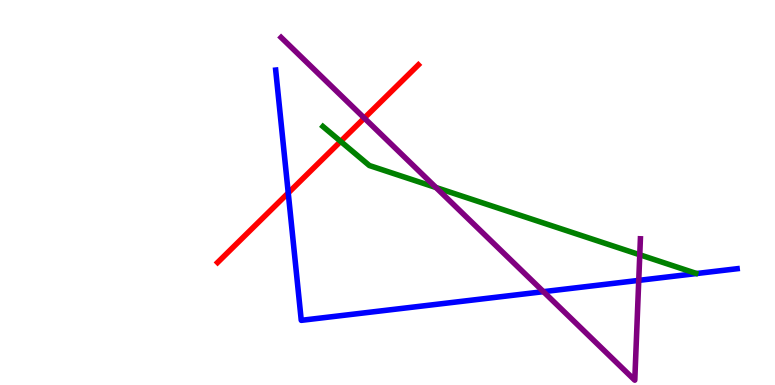[{'lines': ['blue', 'red'], 'intersections': [{'x': 3.72, 'y': 4.99}]}, {'lines': ['green', 'red'], 'intersections': [{'x': 4.4, 'y': 6.33}]}, {'lines': ['purple', 'red'], 'intersections': [{'x': 4.7, 'y': 6.93}]}, {'lines': ['blue', 'green'], 'intersections': []}, {'lines': ['blue', 'purple'], 'intersections': [{'x': 7.01, 'y': 2.42}, {'x': 8.24, 'y': 2.72}]}, {'lines': ['green', 'purple'], 'intersections': [{'x': 5.63, 'y': 5.13}, {'x': 8.26, 'y': 3.38}]}]